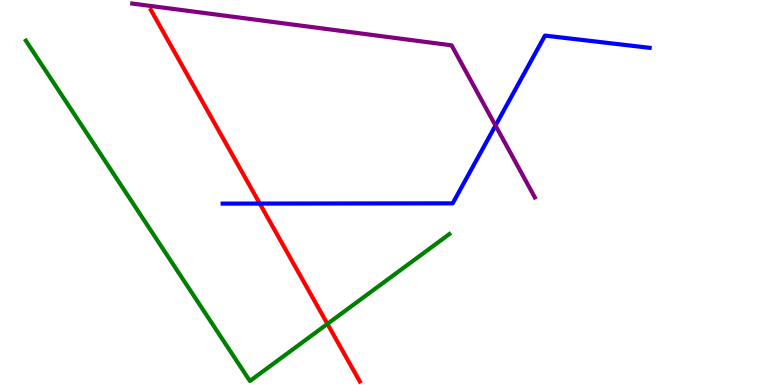[{'lines': ['blue', 'red'], 'intersections': [{'x': 3.35, 'y': 4.71}]}, {'lines': ['green', 'red'], 'intersections': [{'x': 4.22, 'y': 1.59}]}, {'lines': ['purple', 'red'], 'intersections': []}, {'lines': ['blue', 'green'], 'intersections': []}, {'lines': ['blue', 'purple'], 'intersections': [{'x': 6.39, 'y': 6.74}]}, {'lines': ['green', 'purple'], 'intersections': []}]